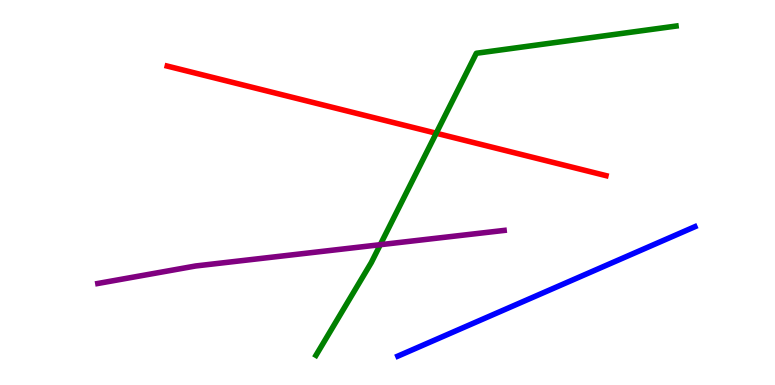[{'lines': ['blue', 'red'], 'intersections': []}, {'lines': ['green', 'red'], 'intersections': [{'x': 5.63, 'y': 6.54}]}, {'lines': ['purple', 'red'], 'intersections': []}, {'lines': ['blue', 'green'], 'intersections': []}, {'lines': ['blue', 'purple'], 'intersections': []}, {'lines': ['green', 'purple'], 'intersections': [{'x': 4.91, 'y': 3.64}]}]